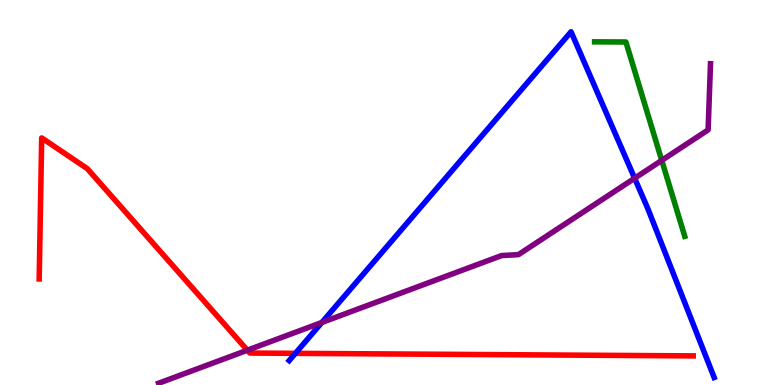[{'lines': ['blue', 'red'], 'intersections': [{'x': 3.81, 'y': 0.822}]}, {'lines': ['green', 'red'], 'intersections': []}, {'lines': ['purple', 'red'], 'intersections': [{'x': 3.19, 'y': 0.904}]}, {'lines': ['blue', 'green'], 'intersections': []}, {'lines': ['blue', 'purple'], 'intersections': [{'x': 4.15, 'y': 1.62}, {'x': 8.19, 'y': 5.37}]}, {'lines': ['green', 'purple'], 'intersections': [{'x': 8.54, 'y': 5.83}]}]